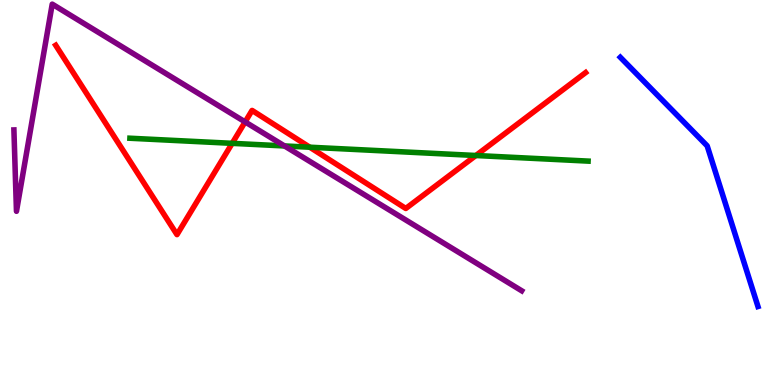[{'lines': ['blue', 'red'], 'intersections': []}, {'lines': ['green', 'red'], 'intersections': [{'x': 3.0, 'y': 6.28}, {'x': 4.0, 'y': 6.18}, {'x': 6.14, 'y': 5.96}]}, {'lines': ['purple', 'red'], 'intersections': [{'x': 3.16, 'y': 6.83}]}, {'lines': ['blue', 'green'], 'intersections': []}, {'lines': ['blue', 'purple'], 'intersections': []}, {'lines': ['green', 'purple'], 'intersections': [{'x': 3.67, 'y': 6.21}]}]